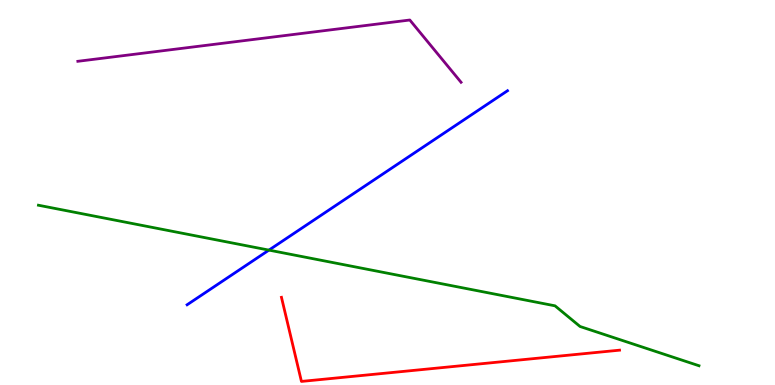[{'lines': ['blue', 'red'], 'intersections': []}, {'lines': ['green', 'red'], 'intersections': []}, {'lines': ['purple', 'red'], 'intersections': []}, {'lines': ['blue', 'green'], 'intersections': [{'x': 3.47, 'y': 3.5}]}, {'lines': ['blue', 'purple'], 'intersections': []}, {'lines': ['green', 'purple'], 'intersections': []}]